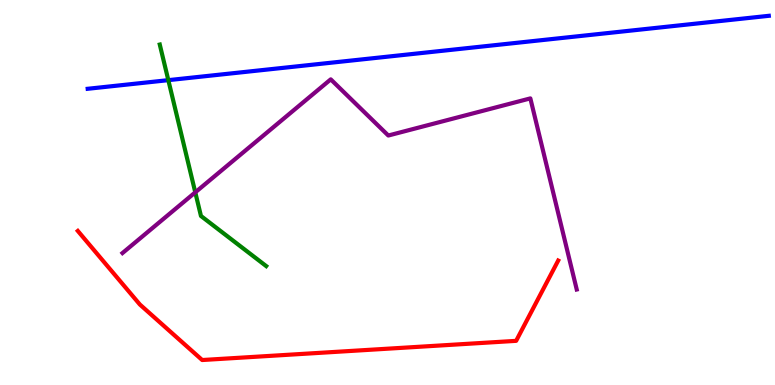[{'lines': ['blue', 'red'], 'intersections': []}, {'lines': ['green', 'red'], 'intersections': []}, {'lines': ['purple', 'red'], 'intersections': []}, {'lines': ['blue', 'green'], 'intersections': [{'x': 2.17, 'y': 7.92}]}, {'lines': ['blue', 'purple'], 'intersections': []}, {'lines': ['green', 'purple'], 'intersections': [{'x': 2.52, 'y': 5.0}]}]